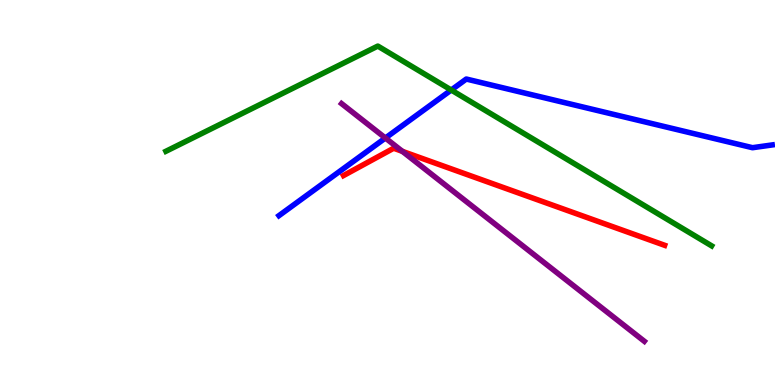[{'lines': ['blue', 'red'], 'intersections': []}, {'lines': ['green', 'red'], 'intersections': []}, {'lines': ['purple', 'red'], 'intersections': [{'x': 5.19, 'y': 6.07}]}, {'lines': ['blue', 'green'], 'intersections': [{'x': 5.82, 'y': 7.66}]}, {'lines': ['blue', 'purple'], 'intersections': [{'x': 4.97, 'y': 6.42}]}, {'lines': ['green', 'purple'], 'intersections': []}]